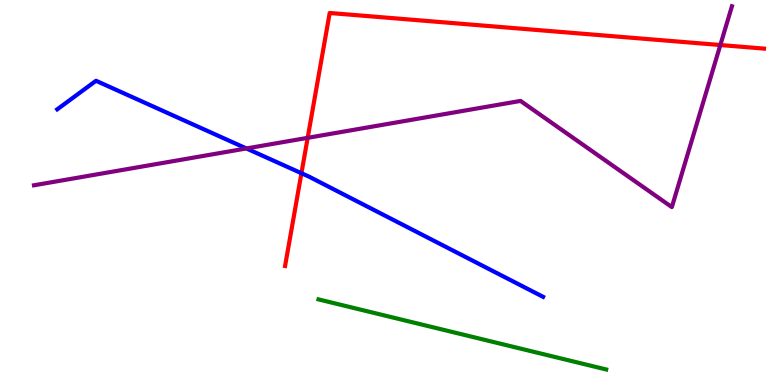[{'lines': ['blue', 'red'], 'intersections': [{'x': 3.89, 'y': 5.5}]}, {'lines': ['green', 'red'], 'intersections': []}, {'lines': ['purple', 'red'], 'intersections': [{'x': 3.97, 'y': 6.42}, {'x': 9.29, 'y': 8.83}]}, {'lines': ['blue', 'green'], 'intersections': []}, {'lines': ['blue', 'purple'], 'intersections': [{'x': 3.18, 'y': 6.14}]}, {'lines': ['green', 'purple'], 'intersections': []}]